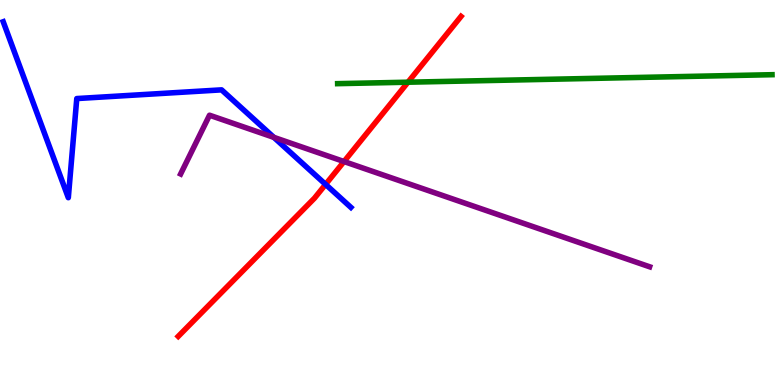[{'lines': ['blue', 'red'], 'intersections': [{'x': 4.2, 'y': 5.21}]}, {'lines': ['green', 'red'], 'intersections': [{'x': 5.26, 'y': 7.86}]}, {'lines': ['purple', 'red'], 'intersections': [{'x': 4.44, 'y': 5.8}]}, {'lines': ['blue', 'green'], 'intersections': []}, {'lines': ['blue', 'purple'], 'intersections': [{'x': 3.53, 'y': 6.43}]}, {'lines': ['green', 'purple'], 'intersections': []}]